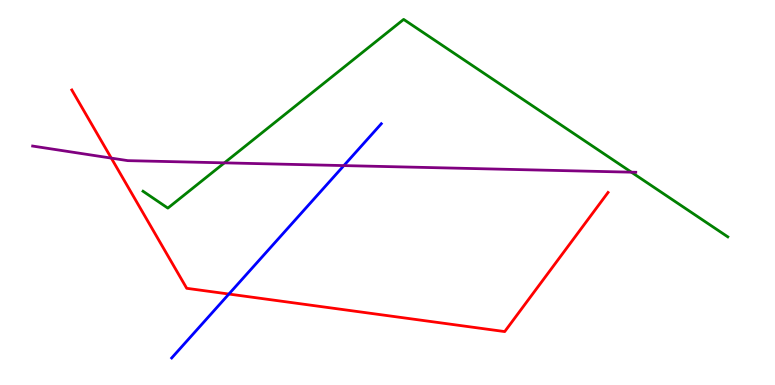[{'lines': ['blue', 'red'], 'intersections': [{'x': 2.95, 'y': 2.36}]}, {'lines': ['green', 'red'], 'intersections': []}, {'lines': ['purple', 'red'], 'intersections': [{'x': 1.44, 'y': 5.89}]}, {'lines': ['blue', 'green'], 'intersections': []}, {'lines': ['blue', 'purple'], 'intersections': [{'x': 4.44, 'y': 5.7}]}, {'lines': ['green', 'purple'], 'intersections': [{'x': 2.9, 'y': 5.77}, {'x': 8.15, 'y': 5.53}]}]